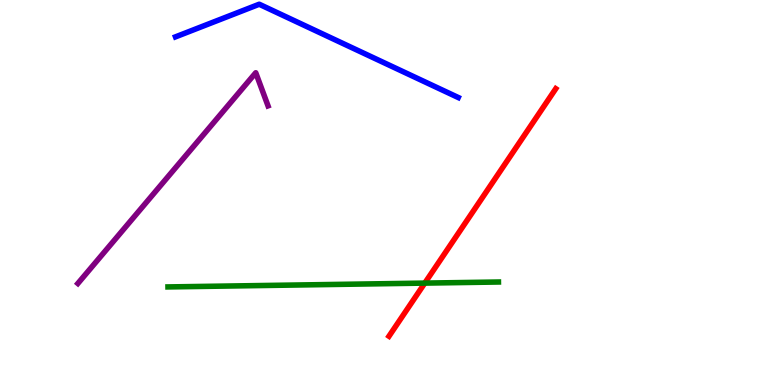[{'lines': ['blue', 'red'], 'intersections': []}, {'lines': ['green', 'red'], 'intersections': [{'x': 5.48, 'y': 2.65}]}, {'lines': ['purple', 'red'], 'intersections': []}, {'lines': ['blue', 'green'], 'intersections': []}, {'lines': ['blue', 'purple'], 'intersections': []}, {'lines': ['green', 'purple'], 'intersections': []}]